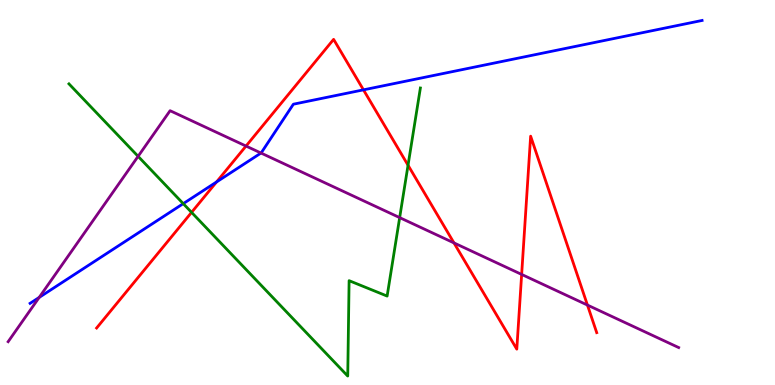[{'lines': ['blue', 'red'], 'intersections': [{'x': 2.79, 'y': 5.27}, {'x': 4.69, 'y': 7.67}]}, {'lines': ['green', 'red'], 'intersections': [{'x': 2.47, 'y': 4.48}, {'x': 5.27, 'y': 5.71}]}, {'lines': ['purple', 'red'], 'intersections': [{'x': 3.17, 'y': 6.21}, {'x': 5.86, 'y': 3.69}, {'x': 6.73, 'y': 2.87}, {'x': 7.58, 'y': 2.08}]}, {'lines': ['blue', 'green'], 'intersections': [{'x': 2.36, 'y': 4.71}]}, {'lines': ['blue', 'purple'], 'intersections': [{'x': 0.506, 'y': 2.27}, {'x': 3.37, 'y': 6.03}]}, {'lines': ['green', 'purple'], 'intersections': [{'x': 1.78, 'y': 5.94}, {'x': 5.16, 'y': 4.35}]}]